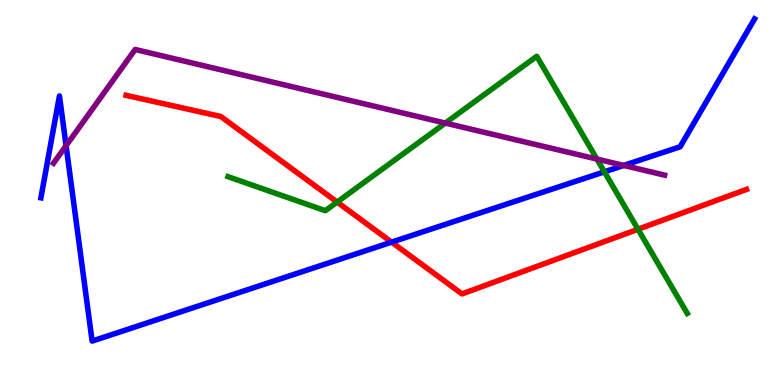[{'lines': ['blue', 'red'], 'intersections': [{'x': 5.05, 'y': 3.71}]}, {'lines': ['green', 'red'], 'intersections': [{'x': 4.35, 'y': 4.75}, {'x': 8.23, 'y': 4.05}]}, {'lines': ['purple', 'red'], 'intersections': []}, {'lines': ['blue', 'green'], 'intersections': [{'x': 7.8, 'y': 5.54}]}, {'lines': ['blue', 'purple'], 'intersections': [{'x': 0.853, 'y': 6.22}, {'x': 8.05, 'y': 5.7}]}, {'lines': ['green', 'purple'], 'intersections': [{'x': 5.75, 'y': 6.8}, {'x': 7.7, 'y': 5.87}]}]